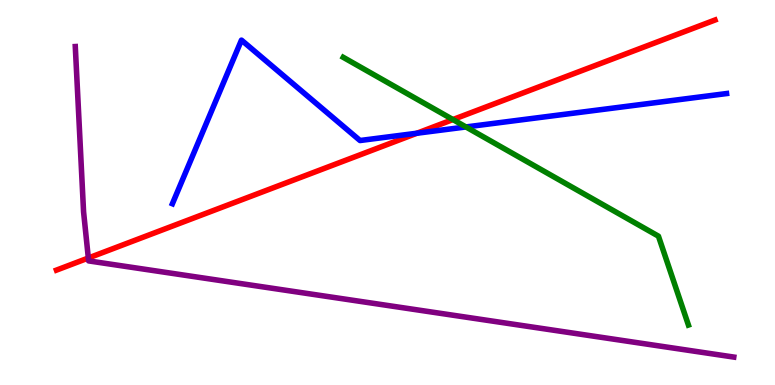[{'lines': ['blue', 'red'], 'intersections': [{'x': 5.38, 'y': 6.54}]}, {'lines': ['green', 'red'], 'intersections': [{'x': 5.84, 'y': 6.89}]}, {'lines': ['purple', 'red'], 'intersections': [{'x': 1.14, 'y': 3.3}]}, {'lines': ['blue', 'green'], 'intersections': [{'x': 6.01, 'y': 6.7}]}, {'lines': ['blue', 'purple'], 'intersections': []}, {'lines': ['green', 'purple'], 'intersections': []}]